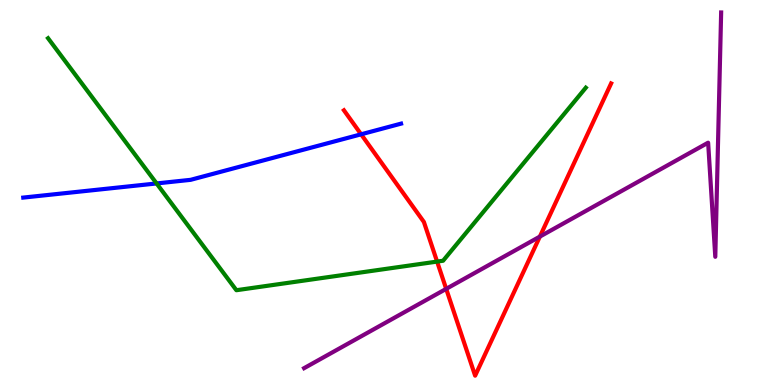[{'lines': ['blue', 'red'], 'intersections': [{'x': 4.66, 'y': 6.51}]}, {'lines': ['green', 'red'], 'intersections': [{'x': 5.64, 'y': 3.21}]}, {'lines': ['purple', 'red'], 'intersections': [{'x': 5.76, 'y': 2.5}, {'x': 6.97, 'y': 3.85}]}, {'lines': ['blue', 'green'], 'intersections': [{'x': 2.02, 'y': 5.24}]}, {'lines': ['blue', 'purple'], 'intersections': []}, {'lines': ['green', 'purple'], 'intersections': []}]